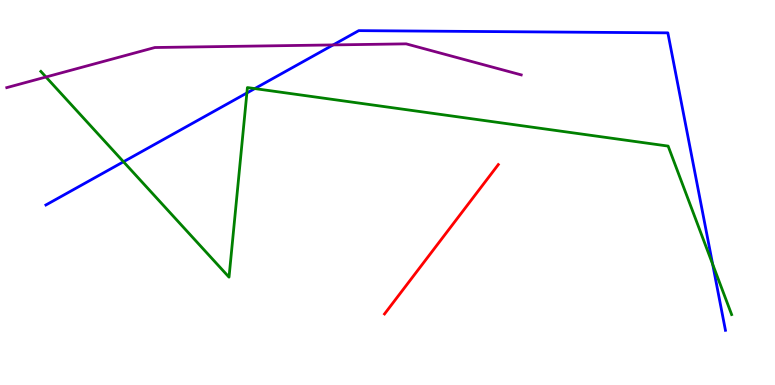[{'lines': ['blue', 'red'], 'intersections': []}, {'lines': ['green', 'red'], 'intersections': []}, {'lines': ['purple', 'red'], 'intersections': []}, {'lines': ['blue', 'green'], 'intersections': [{'x': 1.59, 'y': 5.8}, {'x': 3.19, 'y': 7.58}, {'x': 3.29, 'y': 7.7}, {'x': 9.2, 'y': 3.14}]}, {'lines': ['blue', 'purple'], 'intersections': [{'x': 4.3, 'y': 8.83}]}, {'lines': ['green', 'purple'], 'intersections': [{'x': 0.593, 'y': 8.0}]}]